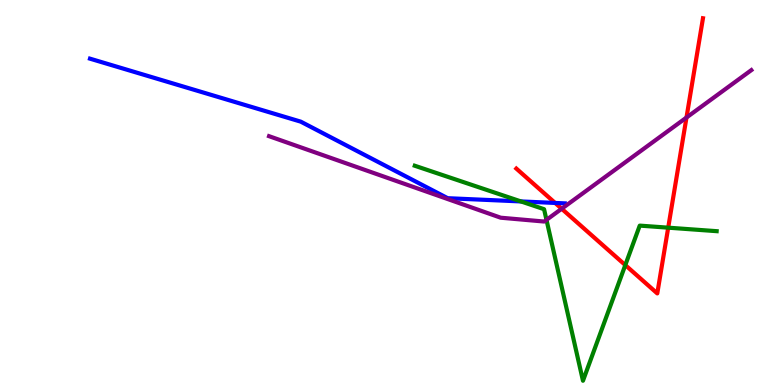[{'lines': ['blue', 'red'], 'intersections': [{'x': 7.16, 'y': 4.73}]}, {'lines': ['green', 'red'], 'intersections': [{'x': 8.07, 'y': 3.11}, {'x': 8.62, 'y': 4.09}]}, {'lines': ['purple', 'red'], 'intersections': [{'x': 7.25, 'y': 4.58}, {'x': 8.86, 'y': 6.95}]}, {'lines': ['blue', 'green'], 'intersections': [{'x': 6.72, 'y': 4.77}]}, {'lines': ['blue', 'purple'], 'intersections': []}, {'lines': ['green', 'purple'], 'intersections': [{'x': 7.05, 'y': 4.29}]}]